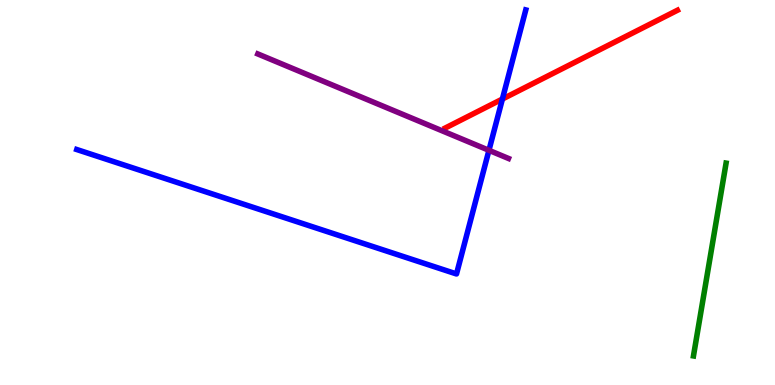[{'lines': ['blue', 'red'], 'intersections': [{'x': 6.48, 'y': 7.43}]}, {'lines': ['green', 'red'], 'intersections': []}, {'lines': ['purple', 'red'], 'intersections': []}, {'lines': ['blue', 'green'], 'intersections': []}, {'lines': ['blue', 'purple'], 'intersections': [{'x': 6.31, 'y': 6.1}]}, {'lines': ['green', 'purple'], 'intersections': []}]